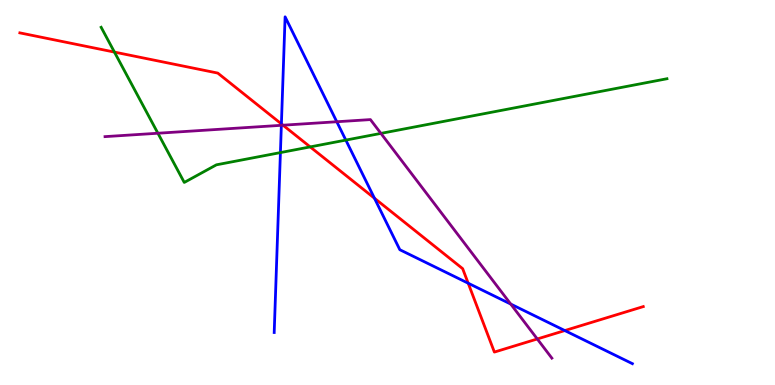[{'lines': ['blue', 'red'], 'intersections': [{'x': 3.63, 'y': 6.78}, {'x': 4.83, 'y': 4.85}, {'x': 6.04, 'y': 2.64}, {'x': 7.29, 'y': 1.41}]}, {'lines': ['green', 'red'], 'intersections': [{'x': 1.48, 'y': 8.65}, {'x': 4.0, 'y': 6.18}]}, {'lines': ['purple', 'red'], 'intersections': [{'x': 3.65, 'y': 6.75}, {'x': 6.93, 'y': 1.2}]}, {'lines': ['blue', 'green'], 'intersections': [{'x': 3.62, 'y': 6.04}, {'x': 4.46, 'y': 6.36}]}, {'lines': ['blue', 'purple'], 'intersections': [{'x': 3.63, 'y': 6.75}, {'x': 4.35, 'y': 6.84}, {'x': 6.59, 'y': 2.1}]}, {'lines': ['green', 'purple'], 'intersections': [{'x': 2.04, 'y': 6.54}, {'x': 4.91, 'y': 6.54}]}]